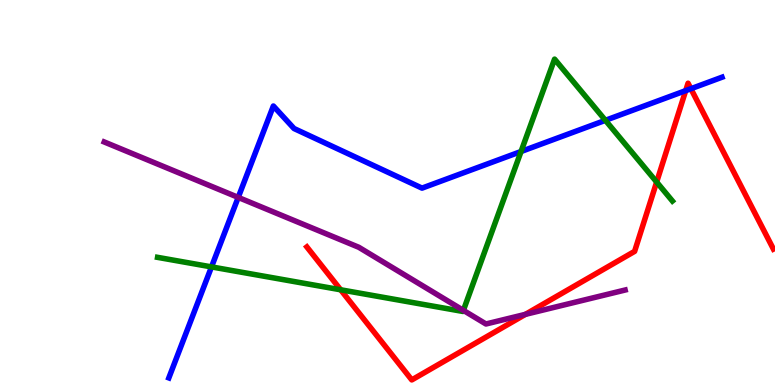[{'lines': ['blue', 'red'], 'intersections': [{'x': 8.85, 'y': 7.65}, {'x': 8.91, 'y': 7.7}]}, {'lines': ['green', 'red'], 'intersections': [{'x': 4.4, 'y': 2.47}, {'x': 8.47, 'y': 5.27}]}, {'lines': ['purple', 'red'], 'intersections': [{'x': 6.78, 'y': 1.84}]}, {'lines': ['blue', 'green'], 'intersections': [{'x': 2.73, 'y': 3.07}, {'x': 6.72, 'y': 6.06}, {'x': 7.81, 'y': 6.87}]}, {'lines': ['blue', 'purple'], 'intersections': [{'x': 3.07, 'y': 4.87}]}, {'lines': ['green', 'purple'], 'intersections': [{'x': 5.98, 'y': 1.94}]}]